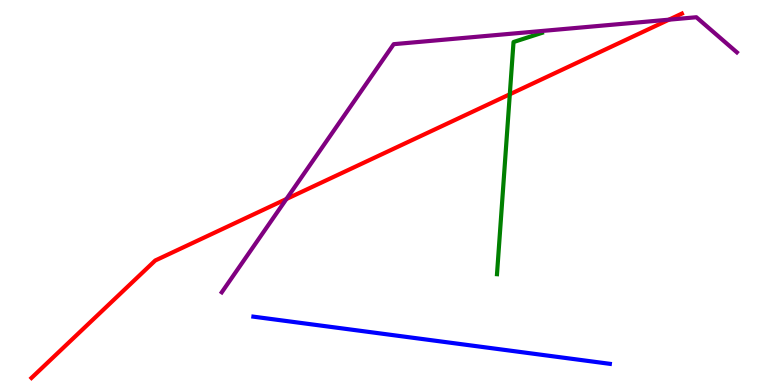[{'lines': ['blue', 'red'], 'intersections': []}, {'lines': ['green', 'red'], 'intersections': [{'x': 6.58, 'y': 7.55}]}, {'lines': ['purple', 'red'], 'intersections': [{'x': 3.7, 'y': 4.83}, {'x': 8.63, 'y': 9.49}]}, {'lines': ['blue', 'green'], 'intersections': []}, {'lines': ['blue', 'purple'], 'intersections': []}, {'lines': ['green', 'purple'], 'intersections': []}]